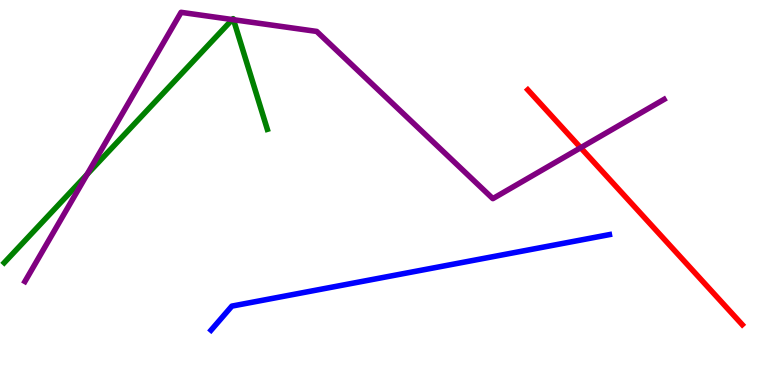[{'lines': ['blue', 'red'], 'intersections': []}, {'lines': ['green', 'red'], 'intersections': []}, {'lines': ['purple', 'red'], 'intersections': [{'x': 7.49, 'y': 6.16}]}, {'lines': ['blue', 'green'], 'intersections': []}, {'lines': ['blue', 'purple'], 'intersections': []}, {'lines': ['green', 'purple'], 'intersections': [{'x': 1.12, 'y': 5.47}, {'x': 3.0, 'y': 9.49}, {'x': 3.01, 'y': 9.49}]}]